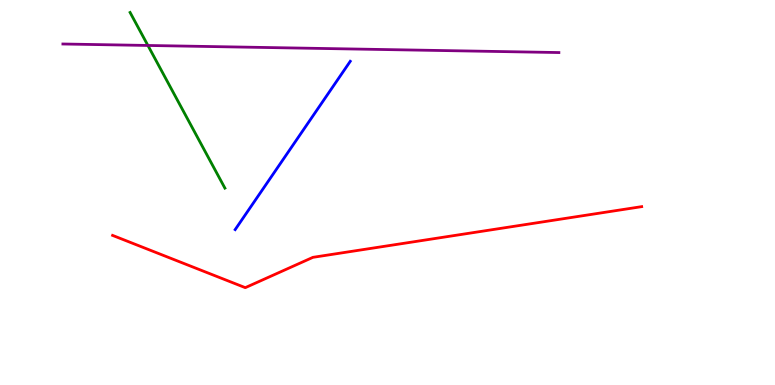[{'lines': ['blue', 'red'], 'intersections': []}, {'lines': ['green', 'red'], 'intersections': []}, {'lines': ['purple', 'red'], 'intersections': []}, {'lines': ['blue', 'green'], 'intersections': []}, {'lines': ['blue', 'purple'], 'intersections': []}, {'lines': ['green', 'purple'], 'intersections': [{'x': 1.91, 'y': 8.82}]}]